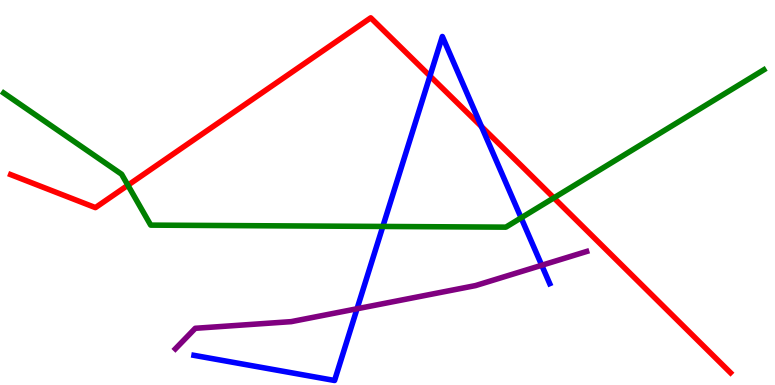[{'lines': ['blue', 'red'], 'intersections': [{'x': 5.55, 'y': 8.03}, {'x': 6.21, 'y': 6.71}]}, {'lines': ['green', 'red'], 'intersections': [{'x': 1.65, 'y': 5.19}, {'x': 7.15, 'y': 4.86}]}, {'lines': ['purple', 'red'], 'intersections': []}, {'lines': ['blue', 'green'], 'intersections': [{'x': 4.94, 'y': 4.12}, {'x': 6.72, 'y': 4.34}]}, {'lines': ['blue', 'purple'], 'intersections': [{'x': 4.61, 'y': 1.98}, {'x': 6.99, 'y': 3.11}]}, {'lines': ['green', 'purple'], 'intersections': []}]